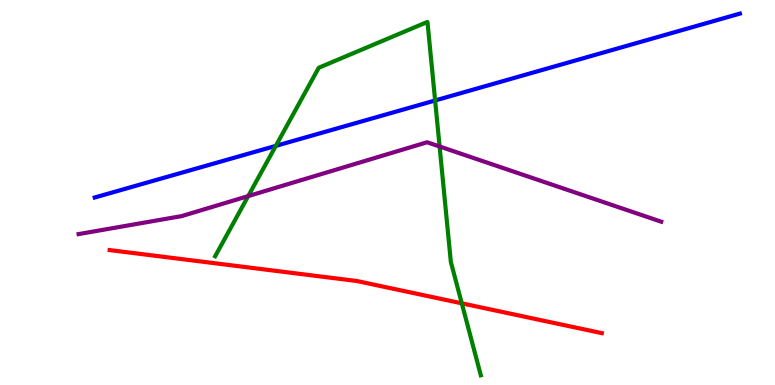[{'lines': ['blue', 'red'], 'intersections': []}, {'lines': ['green', 'red'], 'intersections': [{'x': 5.96, 'y': 2.12}]}, {'lines': ['purple', 'red'], 'intersections': []}, {'lines': ['blue', 'green'], 'intersections': [{'x': 3.56, 'y': 6.21}, {'x': 5.61, 'y': 7.39}]}, {'lines': ['blue', 'purple'], 'intersections': []}, {'lines': ['green', 'purple'], 'intersections': [{'x': 3.2, 'y': 4.91}, {'x': 5.67, 'y': 6.2}]}]